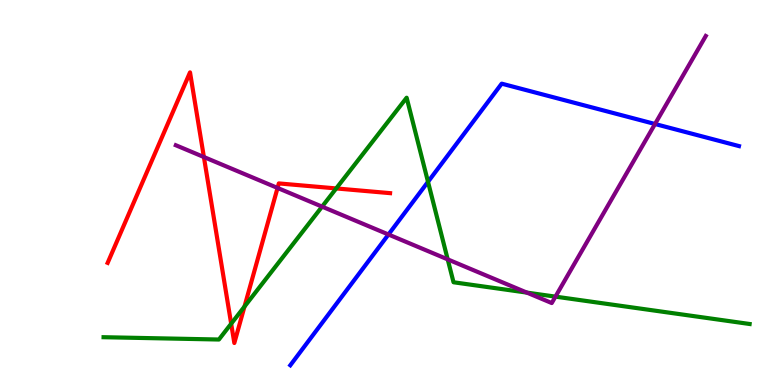[{'lines': ['blue', 'red'], 'intersections': []}, {'lines': ['green', 'red'], 'intersections': [{'x': 2.98, 'y': 1.59}, {'x': 3.15, 'y': 2.04}, {'x': 4.34, 'y': 5.11}]}, {'lines': ['purple', 'red'], 'intersections': [{'x': 2.63, 'y': 5.92}, {'x': 3.58, 'y': 5.12}]}, {'lines': ['blue', 'green'], 'intersections': [{'x': 5.52, 'y': 5.28}]}, {'lines': ['blue', 'purple'], 'intersections': [{'x': 5.01, 'y': 3.91}, {'x': 8.45, 'y': 6.78}]}, {'lines': ['green', 'purple'], 'intersections': [{'x': 4.16, 'y': 4.63}, {'x': 5.78, 'y': 3.26}, {'x': 6.8, 'y': 2.4}, {'x': 7.17, 'y': 2.3}]}]